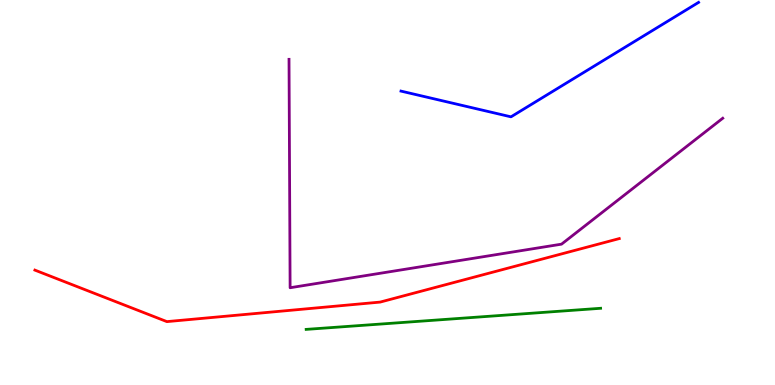[{'lines': ['blue', 'red'], 'intersections': []}, {'lines': ['green', 'red'], 'intersections': []}, {'lines': ['purple', 'red'], 'intersections': []}, {'lines': ['blue', 'green'], 'intersections': []}, {'lines': ['blue', 'purple'], 'intersections': []}, {'lines': ['green', 'purple'], 'intersections': []}]